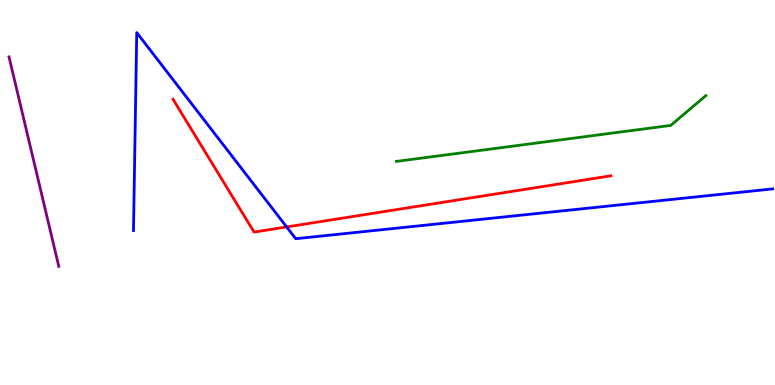[{'lines': ['blue', 'red'], 'intersections': [{'x': 3.7, 'y': 4.11}]}, {'lines': ['green', 'red'], 'intersections': []}, {'lines': ['purple', 'red'], 'intersections': []}, {'lines': ['blue', 'green'], 'intersections': []}, {'lines': ['blue', 'purple'], 'intersections': []}, {'lines': ['green', 'purple'], 'intersections': []}]